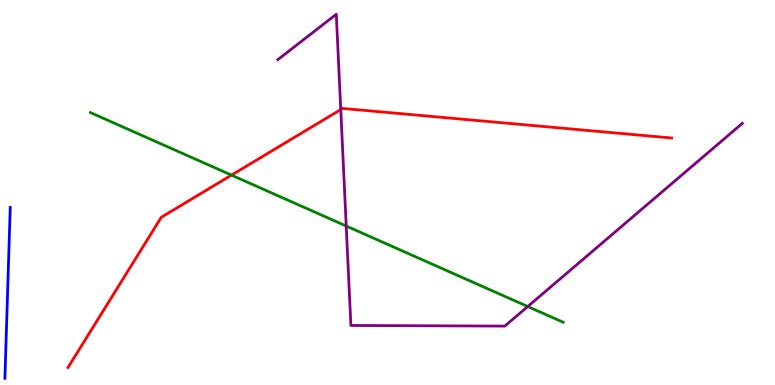[{'lines': ['blue', 'red'], 'intersections': []}, {'lines': ['green', 'red'], 'intersections': [{'x': 2.99, 'y': 5.45}]}, {'lines': ['purple', 'red'], 'intersections': [{'x': 4.4, 'y': 7.15}]}, {'lines': ['blue', 'green'], 'intersections': []}, {'lines': ['blue', 'purple'], 'intersections': []}, {'lines': ['green', 'purple'], 'intersections': [{'x': 4.47, 'y': 4.13}, {'x': 6.81, 'y': 2.04}]}]